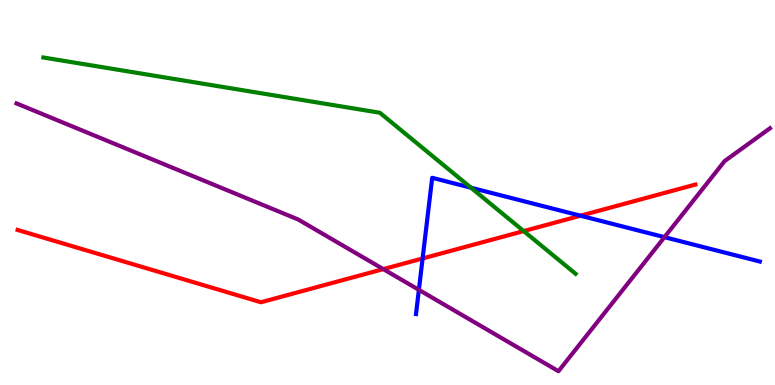[{'lines': ['blue', 'red'], 'intersections': [{'x': 5.45, 'y': 3.29}, {'x': 7.49, 'y': 4.4}]}, {'lines': ['green', 'red'], 'intersections': [{'x': 6.76, 'y': 4.0}]}, {'lines': ['purple', 'red'], 'intersections': [{'x': 4.95, 'y': 3.01}]}, {'lines': ['blue', 'green'], 'intersections': [{'x': 6.08, 'y': 5.12}]}, {'lines': ['blue', 'purple'], 'intersections': [{'x': 5.4, 'y': 2.47}, {'x': 8.57, 'y': 3.84}]}, {'lines': ['green', 'purple'], 'intersections': []}]